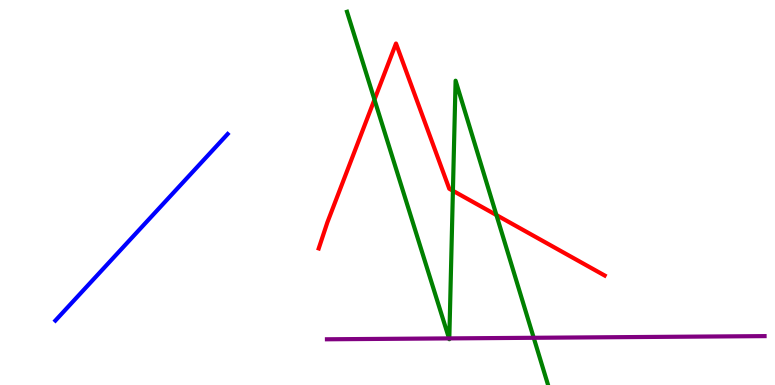[{'lines': ['blue', 'red'], 'intersections': []}, {'lines': ['green', 'red'], 'intersections': [{'x': 4.83, 'y': 7.41}, {'x': 5.84, 'y': 5.05}, {'x': 6.41, 'y': 4.41}]}, {'lines': ['purple', 'red'], 'intersections': []}, {'lines': ['blue', 'green'], 'intersections': []}, {'lines': ['blue', 'purple'], 'intersections': []}, {'lines': ['green', 'purple'], 'intersections': [{'x': 5.79, 'y': 1.21}, {'x': 5.8, 'y': 1.21}, {'x': 6.89, 'y': 1.23}]}]